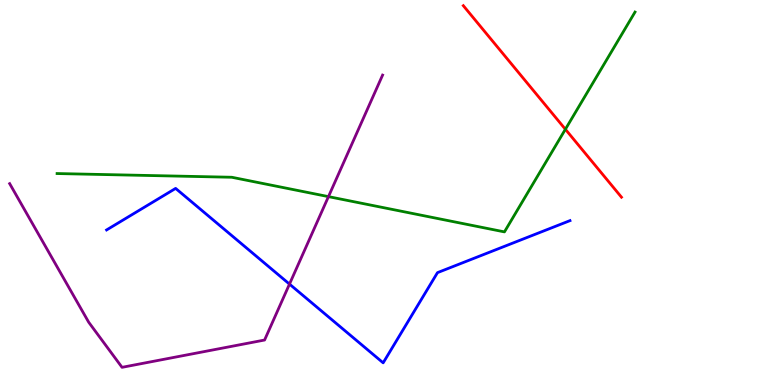[{'lines': ['blue', 'red'], 'intersections': []}, {'lines': ['green', 'red'], 'intersections': [{'x': 7.3, 'y': 6.64}]}, {'lines': ['purple', 'red'], 'intersections': []}, {'lines': ['blue', 'green'], 'intersections': []}, {'lines': ['blue', 'purple'], 'intersections': [{'x': 3.74, 'y': 2.62}]}, {'lines': ['green', 'purple'], 'intersections': [{'x': 4.24, 'y': 4.89}]}]